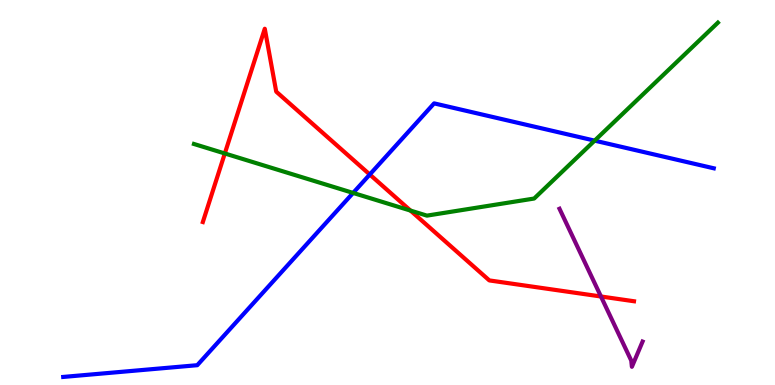[{'lines': ['blue', 'red'], 'intersections': [{'x': 4.77, 'y': 5.47}]}, {'lines': ['green', 'red'], 'intersections': [{'x': 2.9, 'y': 6.01}, {'x': 5.3, 'y': 4.53}]}, {'lines': ['purple', 'red'], 'intersections': [{'x': 7.75, 'y': 2.3}]}, {'lines': ['blue', 'green'], 'intersections': [{'x': 4.56, 'y': 4.99}, {'x': 7.67, 'y': 6.35}]}, {'lines': ['blue', 'purple'], 'intersections': []}, {'lines': ['green', 'purple'], 'intersections': []}]